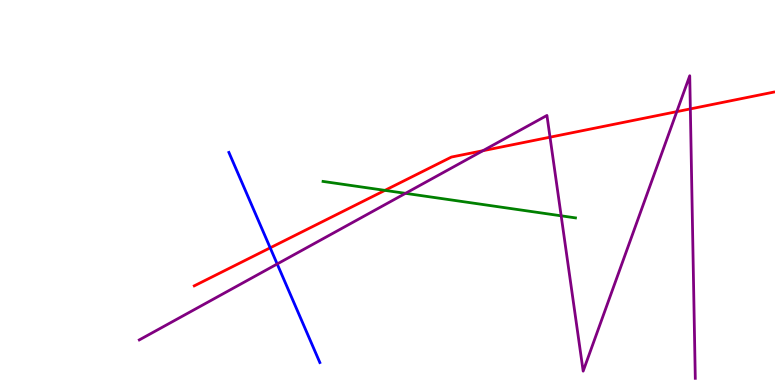[{'lines': ['blue', 'red'], 'intersections': [{'x': 3.49, 'y': 3.56}]}, {'lines': ['green', 'red'], 'intersections': [{'x': 4.97, 'y': 5.06}]}, {'lines': ['purple', 'red'], 'intersections': [{'x': 6.23, 'y': 6.09}, {'x': 7.1, 'y': 6.44}, {'x': 8.73, 'y': 7.1}, {'x': 8.91, 'y': 7.17}]}, {'lines': ['blue', 'green'], 'intersections': []}, {'lines': ['blue', 'purple'], 'intersections': [{'x': 3.58, 'y': 3.14}]}, {'lines': ['green', 'purple'], 'intersections': [{'x': 5.23, 'y': 4.98}, {'x': 7.24, 'y': 4.39}]}]